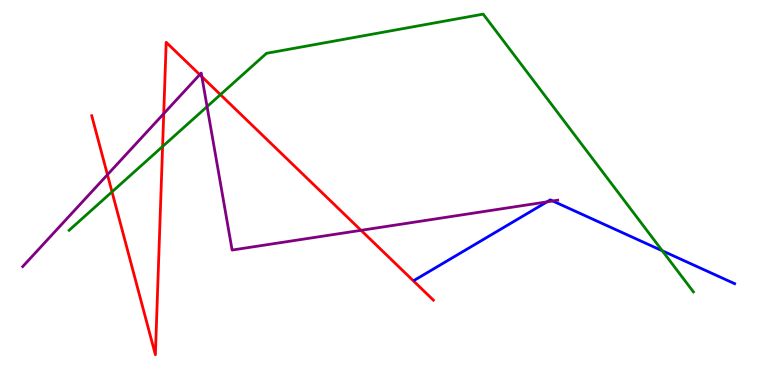[{'lines': ['blue', 'red'], 'intersections': []}, {'lines': ['green', 'red'], 'intersections': [{'x': 1.45, 'y': 5.02}, {'x': 2.1, 'y': 6.19}, {'x': 2.84, 'y': 7.54}]}, {'lines': ['purple', 'red'], 'intersections': [{'x': 1.39, 'y': 5.46}, {'x': 2.11, 'y': 7.05}, {'x': 2.58, 'y': 8.06}, {'x': 2.6, 'y': 8.01}, {'x': 4.66, 'y': 4.02}]}, {'lines': ['blue', 'green'], 'intersections': [{'x': 8.55, 'y': 3.49}]}, {'lines': ['blue', 'purple'], 'intersections': [{'x': 7.06, 'y': 4.76}, {'x': 7.13, 'y': 4.78}]}, {'lines': ['green', 'purple'], 'intersections': [{'x': 2.67, 'y': 7.23}]}]